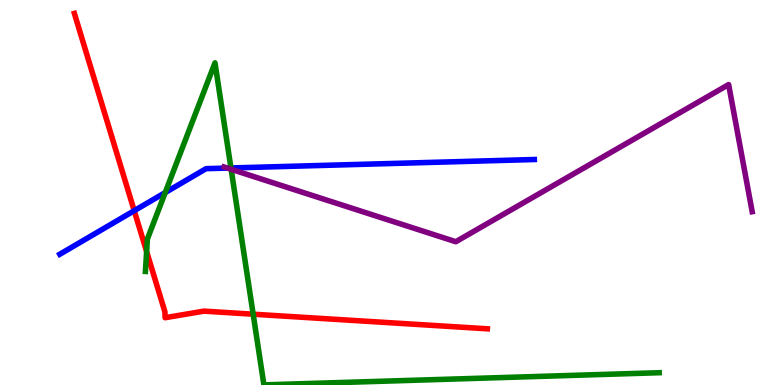[{'lines': ['blue', 'red'], 'intersections': [{'x': 1.73, 'y': 4.53}]}, {'lines': ['green', 'red'], 'intersections': [{'x': 1.89, 'y': 3.47}, {'x': 3.27, 'y': 1.84}]}, {'lines': ['purple', 'red'], 'intersections': []}, {'lines': ['blue', 'green'], 'intersections': [{'x': 2.13, 'y': 5.0}, {'x': 2.98, 'y': 5.64}]}, {'lines': ['blue', 'purple'], 'intersections': [{'x': 2.93, 'y': 5.63}]}, {'lines': ['green', 'purple'], 'intersections': [{'x': 2.98, 'y': 5.6}]}]